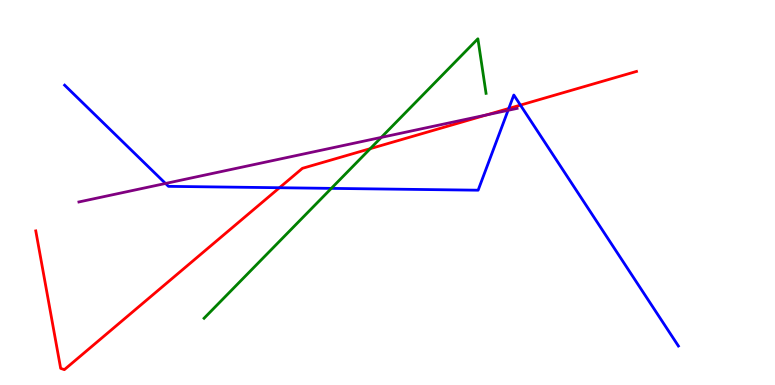[{'lines': ['blue', 'red'], 'intersections': [{'x': 3.61, 'y': 5.12}, {'x': 6.56, 'y': 7.18}, {'x': 6.72, 'y': 7.27}]}, {'lines': ['green', 'red'], 'intersections': [{'x': 4.78, 'y': 6.14}]}, {'lines': ['purple', 'red'], 'intersections': [{'x': 6.28, 'y': 7.02}]}, {'lines': ['blue', 'green'], 'intersections': [{'x': 4.28, 'y': 5.11}]}, {'lines': ['blue', 'purple'], 'intersections': [{'x': 2.14, 'y': 5.23}, {'x': 6.56, 'y': 7.13}]}, {'lines': ['green', 'purple'], 'intersections': [{'x': 4.92, 'y': 6.43}]}]